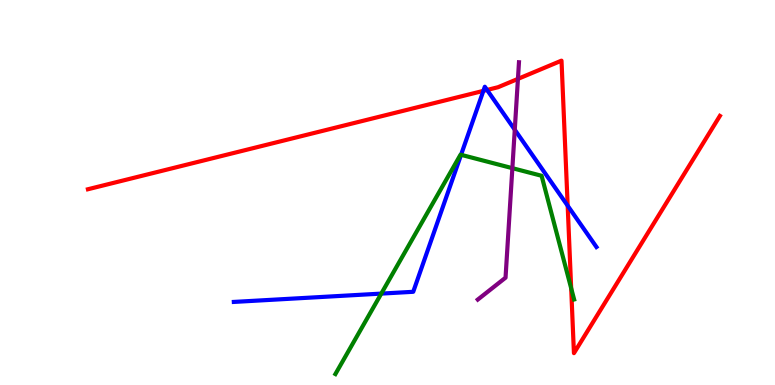[{'lines': ['blue', 'red'], 'intersections': [{'x': 6.24, 'y': 7.64}, {'x': 6.28, 'y': 7.66}, {'x': 7.32, 'y': 4.66}]}, {'lines': ['green', 'red'], 'intersections': [{'x': 7.37, 'y': 2.51}]}, {'lines': ['purple', 'red'], 'intersections': [{'x': 6.68, 'y': 7.95}]}, {'lines': ['blue', 'green'], 'intersections': [{'x': 4.92, 'y': 2.37}, {'x': 5.95, 'y': 5.98}]}, {'lines': ['blue', 'purple'], 'intersections': [{'x': 6.64, 'y': 6.63}]}, {'lines': ['green', 'purple'], 'intersections': [{'x': 6.61, 'y': 5.63}]}]